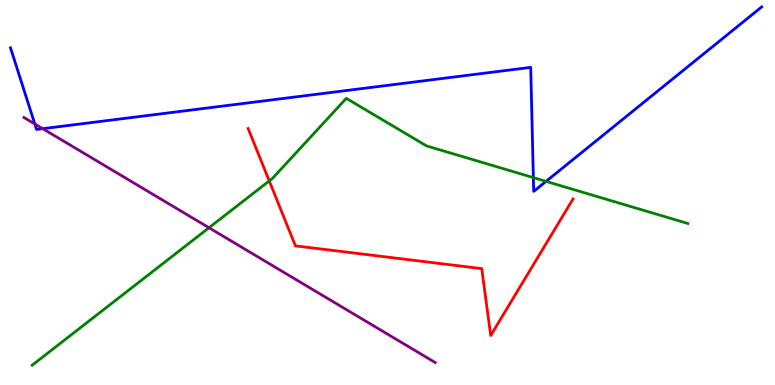[{'lines': ['blue', 'red'], 'intersections': []}, {'lines': ['green', 'red'], 'intersections': [{'x': 3.47, 'y': 5.3}]}, {'lines': ['purple', 'red'], 'intersections': []}, {'lines': ['blue', 'green'], 'intersections': [{'x': 6.88, 'y': 5.39}, {'x': 7.05, 'y': 5.29}]}, {'lines': ['blue', 'purple'], 'intersections': [{'x': 0.449, 'y': 6.78}, {'x': 0.552, 'y': 6.66}]}, {'lines': ['green', 'purple'], 'intersections': [{'x': 2.7, 'y': 4.08}]}]